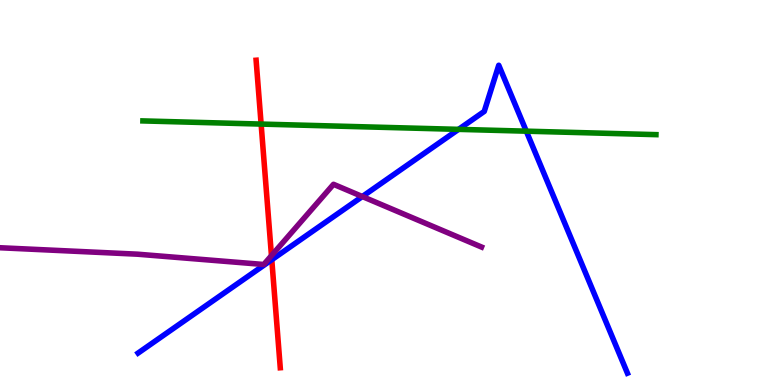[{'lines': ['blue', 'red'], 'intersections': [{'x': 3.51, 'y': 3.25}]}, {'lines': ['green', 'red'], 'intersections': [{'x': 3.37, 'y': 6.78}]}, {'lines': ['purple', 'red'], 'intersections': [{'x': 3.5, 'y': 3.36}]}, {'lines': ['blue', 'green'], 'intersections': [{'x': 5.92, 'y': 6.64}, {'x': 6.79, 'y': 6.59}]}, {'lines': ['blue', 'purple'], 'intersections': [{'x': 4.68, 'y': 4.9}]}, {'lines': ['green', 'purple'], 'intersections': []}]